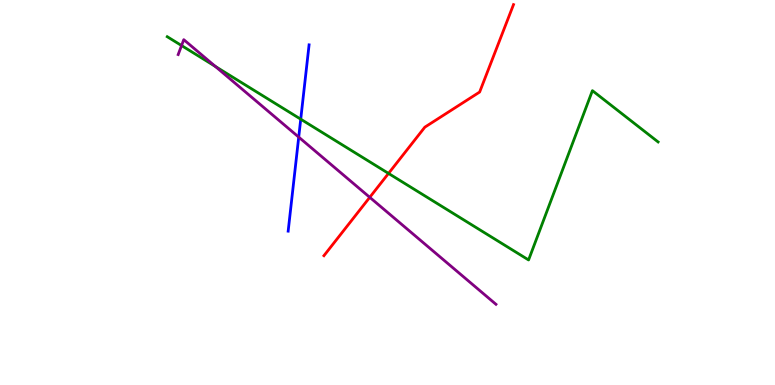[{'lines': ['blue', 'red'], 'intersections': []}, {'lines': ['green', 'red'], 'intersections': [{'x': 5.01, 'y': 5.5}]}, {'lines': ['purple', 'red'], 'intersections': [{'x': 4.77, 'y': 4.87}]}, {'lines': ['blue', 'green'], 'intersections': [{'x': 3.88, 'y': 6.9}]}, {'lines': ['blue', 'purple'], 'intersections': [{'x': 3.85, 'y': 6.44}]}, {'lines': ['green', 'purple'], 'intersections': [{'x': 2.34, 'y': 8.82}, {'x': 2.78, 'y': 8.28}]}]